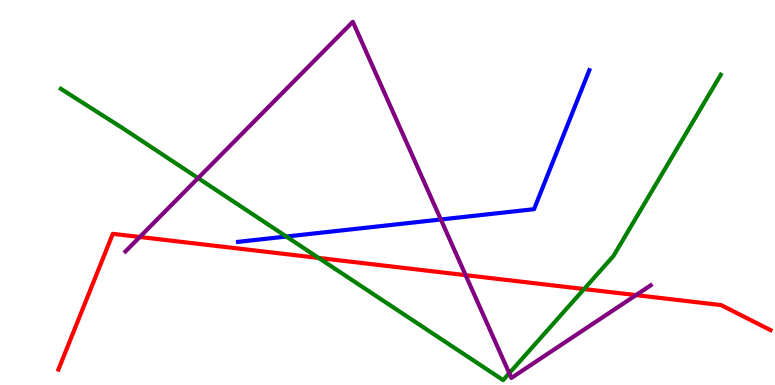[{'lines': ['blue', 'red'], 'intersections': []}, {'lines': ['green', 'red'], 'intersections': [{'x': 4.11, 'y': 3.3}, {'x': 7.54, 'y': 2.49}]}, {'lines': ['purple', 'red'], 'intersections': [{'x': 1.8, 'y': 3.84}, {'x': 6.01, 'y': 2.85}, {'x': 8.21, 'y': 2.33}]}, {'lines': ['blue', 'green'], 'intersections': [{'x': 3.69, 'y': 3.86}]}, {'lines': ['blue', 'purple'], 'intersections': [{'x': 5.69, 'y': 4.3}]}, {'lines': ['green', 'purple'], 'intersections': [{'x': 2.56, 'y': 5.37}, {'x': 6.57, 'y': 0.306}]}]